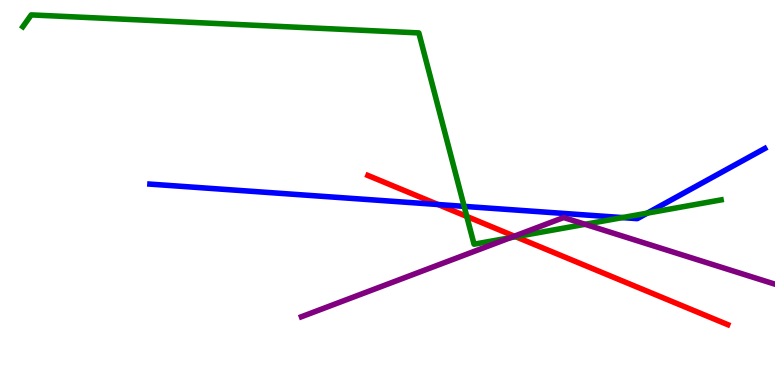[{'lines': ['blue', 'red'], 'intersections': [{'x': 5.65, 'y': 4.69}]}, {'lines': ['green', 'red'], 'intersections': [{'x': 6.02, 'y': 4.38}, {'x': 6.65, 'y': 3.85}]}, {'lines': ['purple', 'red'], 'intersections': [{'x': 6.64, 'y': 3.87}]}, {'lines': ['blue', 'green'], 'intersections': [{'x': 5.99, 'y': 4.64}, {'x': 8.03, 'y': 4.35}, {'x': 8.35, 'y': 4.46}]}, {'lines': ['blue', 'purple'], 'intersections': []}, {'lines': ['green', 'purple'], 'intersections': [{'x': 6.59, 'y': 3.83}, {'x': 7.55, 'y': 4.17}]}]